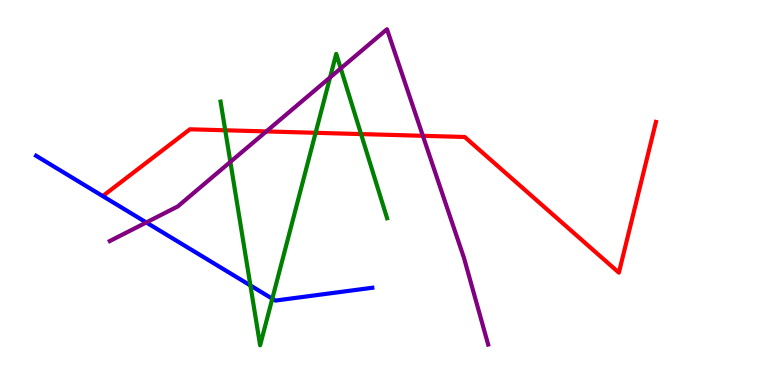[{'lines': ['blue', 'red'], 'intersections': []}, {'lines': ['green', 'red'], 'intersections': [{'x': 2.91, 'y': 6.62}, {'x': 4.07, 'y': 6.55}, {'x': 4.66, 'y': 6.52}]}, {'lines': ['purple', 'red'], 'intersections': [{'x': 3.44, 'y': 6.59}, {'x': 5.46, 'y': 6.47}]}, {'lines': ['blue', 'green'], 'intersections': [{'x': 3.23, 'y': 2.59}, {'x': 3.51, 'y': 2.24}]}, {'lines': ['blue', 'purple'], 'intersections': [{'x': 1.89, 'y': 4.22}]}, {'lines': ['green', 'purple'], 'intersections': [{'x': 2.97, 'y': 5.8}, {'x': 4.26, 'y': 7.99}, {'x': 4.4, 'y': 8.22}]}]